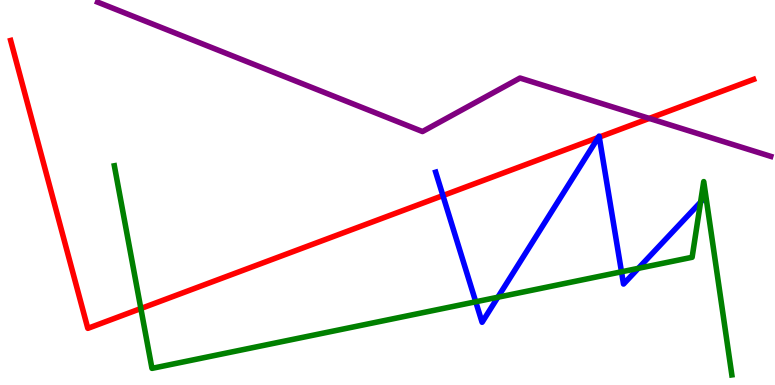[{'lines': ['blue', 'red'], 'intersections': [{'x': 5.72, 'y': 4.92}, {'x': 7.72, 'y': 6.43}, {'x': 7.73, 'y': 6.44}]}, {'lines': ['green', 'red'], 'intersections': [{'x': 1.82, 'y': 1.99}]}, {'lines': ['purple', 'red'], 'intersections': [{'x': 8.38, 'y': 6.92}]}, {'lines': ['blue', 'green'], 'intersections': [{'x': 6.14, 'y': 2.16}, {'x': 6.42, 'y': 2.28}, {'x': 8.02, 'y': 2.94}, {'x': 8.24, 'y': 3.03}, {'x': 9.04, 'y': 4.75}]}, {'lines': ['blue', 'purple'], 'intersections': []}, {'lines': ['green', 'purple'], 'intersections': []}]